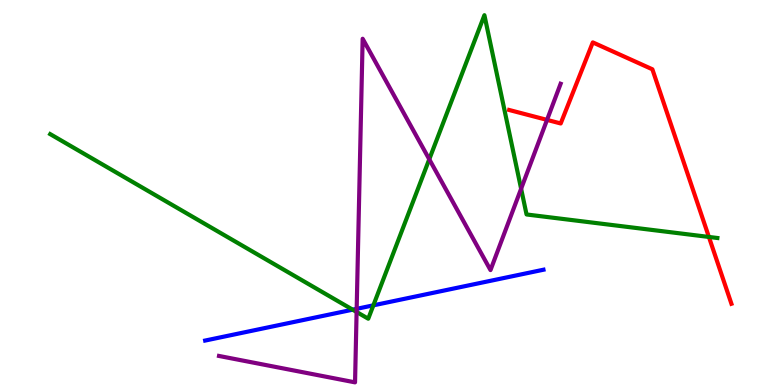[{'lines': ['blue', 'red'], 'intersections': []}, {'lines': ['green', 'red'], 'intersections': [{'x': 9.15, 'y': 3.85}]}, {'lines': ['purple', 'red'], 'intersections': [{'x': 7.06, 'y': 6.89}]}, {'lines': ['blue', 'green'], 'intersections': [{'x': 4.55, 'y': 1.96}, {'x': 4.82, 'y': 2.07}]}, {'lines': ['blue', 'purple'], 'intersections': [{'x': 4.6, 'y': 1.98}]}, {'lines': ['green', 'purple'], 'intersections': [{'x': 4.6, 'y': 1.9}, {'x': 5.54, 'y': 5.86}, {'x': 6.72, 'y': 5.1}]}]